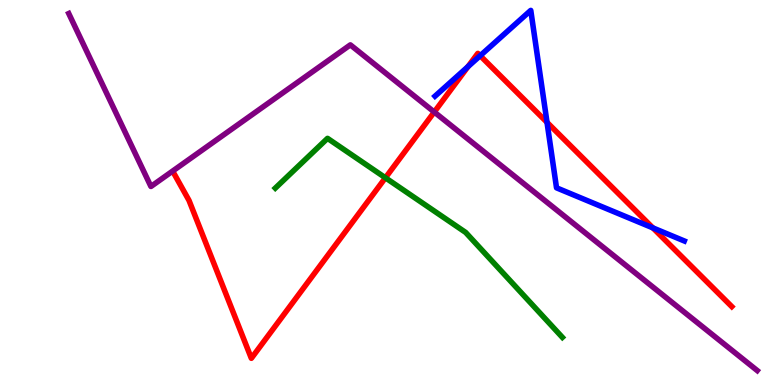[{'lines': ['blue', 'red'], 'intersections': [{'x': 6.04, 'y': 8.27}, {'x': 6.2, 'y': 8.55}, {'x': 7.06, 'y': 6.82}, {'x': 8.42, 'y': 4.08}]}, {'lines': ['green', 'red'], 'intersections': [{'x': 4.97, 'y': 5.38}]}, {'lines': ['purple', 'red'], 'intersections': [{'x': 5.6, 'y': 7.09}]}, {'lines': ['blue', 'green'], 'intersections': []}, {'lines': ['blue', 'purple'], 'intersections': []}, {'lines': ['green', 'purple'], 'intersections': []}]